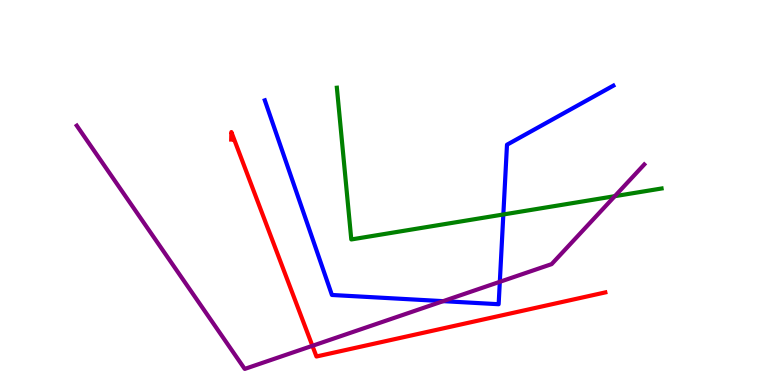[{'lines': ['blue', 'red'], 'intersections': []}, {'lines': ['green', 'red'], 'intersections': []}, {'lines': ['purple', 'red'], 'intersections': [{'x': 4.03, 'y': 1.02}]}, {'lines': ['blue', 'green'], 'intersections': [{'x': 6.49, 'y': 4.43}]}, {'lines': ['blue', 'purple'], 'intersections': [{'x': 5.72, 'y': 2.18}, {'x': 6.45, 'y': 2.68}]}, {'lines': ['green', 'purple'], 'intersections': [{'x': 7.93, 'y': 4.9}]}]